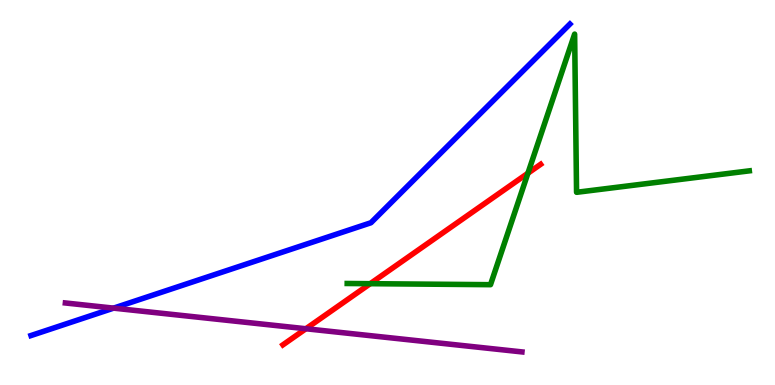[{'lines': ['blue', 'red'], 'intersections': []}, {'lines': ['green', 'red'], 'intersections': [{'x': 4.78, 'y': 2.63}, {'x': 6.81, 'y': 5.5}]}, {'lines': ['purple', 'red'], 'intersections': [{'x': 3.95, 'y': 1.46}]}, {'lines': ['blue', 'green'], 'intersections': []}, {'lines': ['blue', 'purple'], 'intersections': [{'x': 1.47, 'y': 2.0}]}, {'lines': ['green', 'purple'], 'intersections': []}]